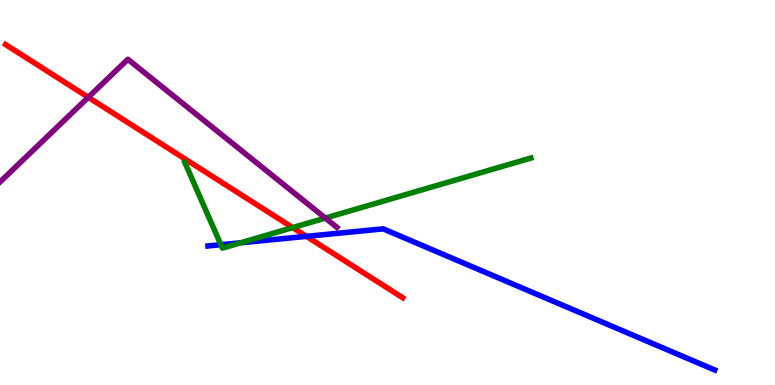[{'lines': ['blue', 'red'], 'intersections': [{'x': 3.95, 'y': 3.86}]}, {'lines': ['green', 'red'], 'intersections': [{'x': 3.78, 'y': 4.09}]}, {'lines': ['purple', 'red'], 'intersections': [{'x': 1.14, 'y': 7.47}]}, {'lines': ['blue', 'green'], 'intersections': [{'x': 2.85, 'y': 3.64}, {'x': 3.11, 'y': 3.69}]}, {'lines': ['blue', 'purple'], 'intersections': []}, {'lines': ['green', 'purple'], 'intersections': [{'x': 4.2, 'y': 4.34}]}]